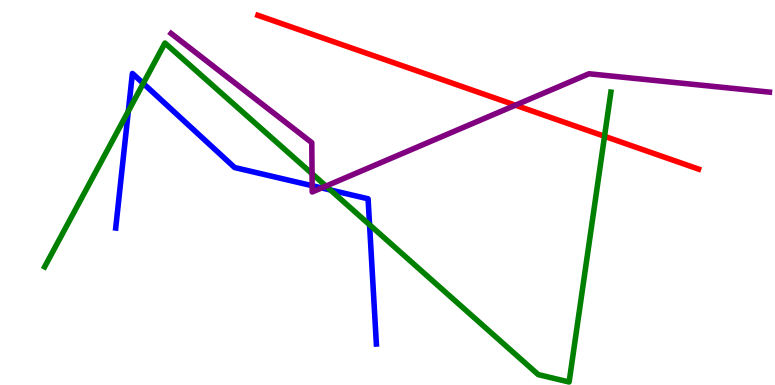[{'lines': ['blue', 'red'], 'intersections': []}, {'lines': ['green', 'red'], 'intersections': [{'x': 7.8, 'y': 6.46}]}, {'lines': ['purple', 'red'], 'intersections': [{'x': 6.65, 'y': 7.27}]}, {'lines': ['blue', 'green'], 'intersections': [{'x': 1.66, 'y': 7.11}, {'x': 1.85, 'y': 7.83}, {'x': 4.26, 'y': 5.07}, {'x': 4.77, 'y': 4.16}]}, {'lines': ['blue', 'purple'], 'intersections': [{'x': 4.03, 'y': 5.18}, {'x': 4.15, 'y': 5.12}]}, {'lines': ['green', 'purple'], 'intersections': [{'x': 4.03, 'y': 5.49}, {'x': 4.21, 'y': 5.17}]}]